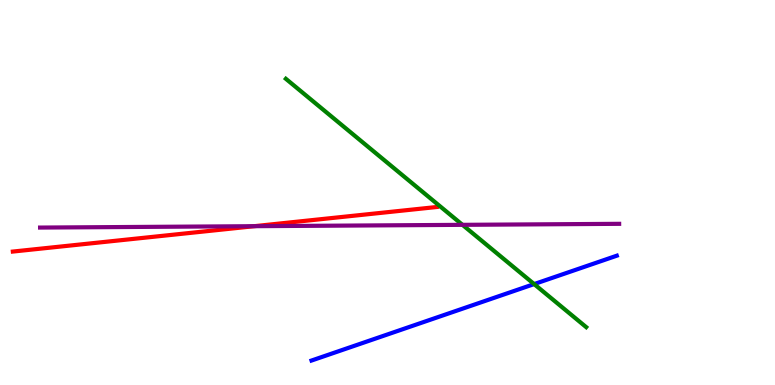[{'lines': ['blue', 'red'], 'intersections': []}, {'lines': ['green', 'red'], 'intersections': []}, {'lines': ['purple', 'red'], 'intersections': [{'x': 3.28, 'y': 4.13}]}, {'lines': ['blue', 'green'], 'intersections': [{'x': 6.89, 'y': 2.62}]}, {'lines': ['blue', 'purple'], 'intersections': []}, {'lines': ['green', 'purple'], 'intersections': [{'x': 5.97, 'y': 4.16}]}]